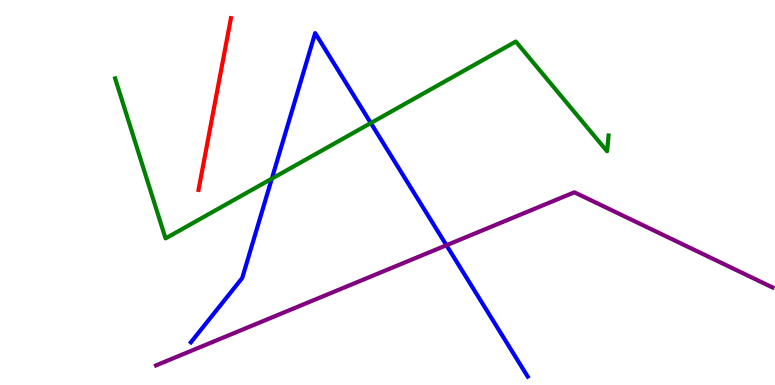[{'lines': ['blue', 'red'], 'intersections': []}, {'lines': ['green', 'red'], 'intersections': []}, {'lines': ['purple', 'red'], 'intersections': []}, {'lines': ['blue', 'green'], 'intersections': [{'x': 3.51, 'y': 5.36}, {'x': 4.78, 'y': 6.8}]}, {'lines': ['blue', 'purple'], 'intersections': [{'x': 5.76, 'y': 3.63}]}, {'lines': ['green', 'purple'], 'intersections': []}]